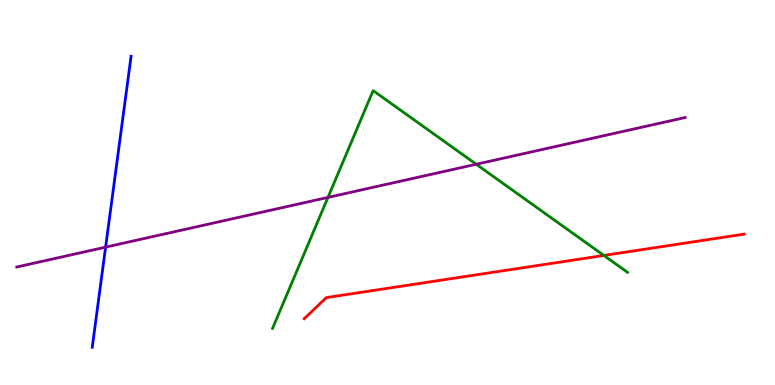[{'lines': ['blue', 'red'], 'intersections': []}, {'lines': ['green', 'red'], 'intersections': [{'x': 7.79, 'y': 3.37}]}, {'lines': ['purple', 'red'], 'intersections': []}, {'lines': ['blue', 'green'], 'intersections': []}, {'lines': ['blue', 'purple'], 'intersections': [{'x': 1.36, 'y': 3.58}]}, {'lines': ['green', 'purple'], 'intersections': [{'x': 4.23, 'y': 4.87}, {'x': 6.14, 'y': 5.73}]}]